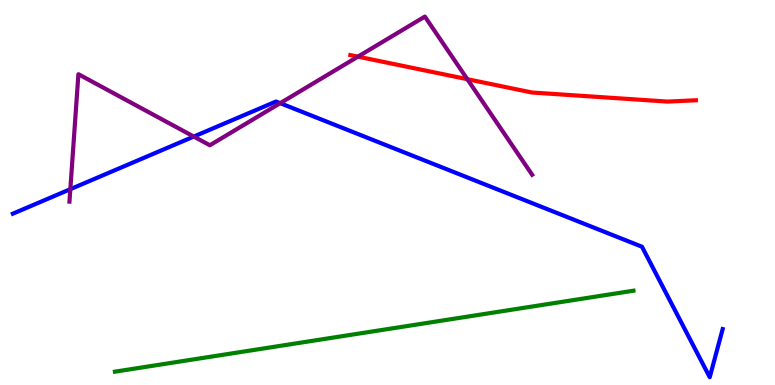[{'lines': ['blue', 'red'], 'intersections': []}, {'lines': ['green', 'red'], 'intersections': []}, {'lines': ['purple', 'red'], 'intersections': [{'x': 4.62, 'y': 8.53}, {'x': 6.03, 'y': 7.94}]}, {'lines': ['blue', 'green'], 'intersections': []}, {'lines': ['blue', 'purple'], 'intersections': [{'x': 0.908, 'y': 5.09}, {'x': 2.5, 'y': 6.45}, {'x': 3.62, 'y': 7.32}]}, {'lines': ['green', 'purple'], 'intersections': []}]